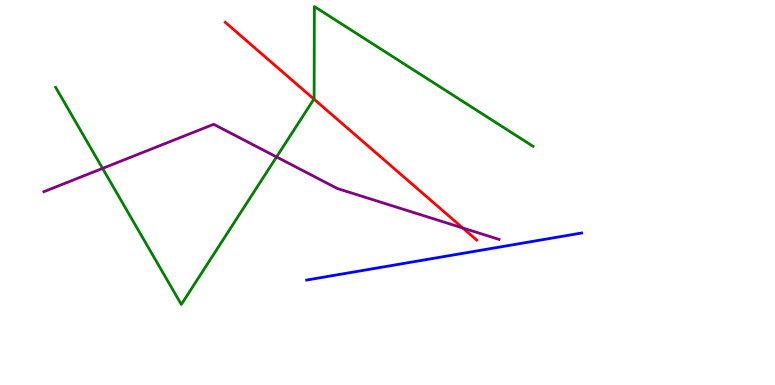[{'lines': ['blue', 'red'], 'intersections': []}, {'lines': ['green', 'red'], 'intersections': [{'x': 4.05, 'y': 7.43}]}, {'lines': ['purple', 'red'], 'intersections': [{'x': 5.97, 'y': 4.08}]}, {'lines': ['blue', 'green'], 'intersections': []}, {'lines': ['blue', 'purple'], 'intersections': []}, {'lines': ['green', 'purple'], 'intersections': [{'x': 1.32, 'y': 5.63}, {'x': 3.57, 'y': 5.92}]}]